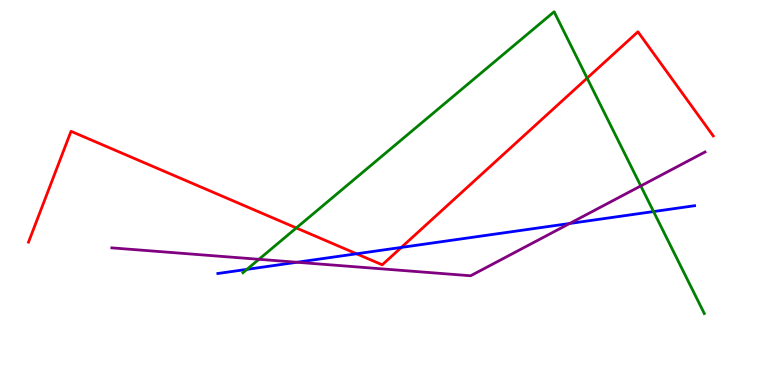[{'lines': ['blue', 'red'], 'intersections': [{'x': 4.6, 'y': 3.41}, {'x': 5.18, 'y': 3.57}]}, {'lines': ['green', 'red'], 'intersections': [{'x': 3.82, 'y': 4.08}, {'x': 7.58, 'y': 7.97}]}, {'lines': ['purple', 'red'], 'intersections': []}, {'lines': ['blue', 'green'], 'intersections': [{'x': 3.19, 'y': 3.0}, {'x': 8.43, 'y': 4.51}]}, {'lines': ['blue', 'purple'], 'intersections': [{'x': 3.83, 'y': 3.19}, {'x': 7.35, 'y': 4.2}]}, {'lines': ['green', 'purple'], 'intersections': [{'x': 3.34, 'y': 3.26}, {'x': 8.27, 'y': 5.17}]}]